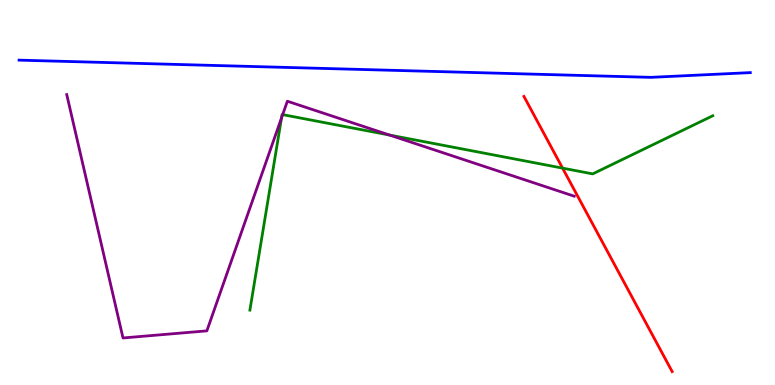[{'lines': ['blue', 'red'], 'intersections': []}, {'lines': ['green', 'red'], 'intersections': [{'x': 7.26, 'y': 5.63}]}, {'lines': ['purple', 'red'], 'intersections': []}, {'lines': ['blue', 'green'], 'intersections': []}, {'lines': ['blue', 'purple'], 'intersections': []}, {'lines': ['green', 'purple'], 'intersections': [{'x': 3.63, 'y': 6.94}, {'x': 3.65, 'y': 7.02}, {'x': 5.03, 'y': 6.49}]}]